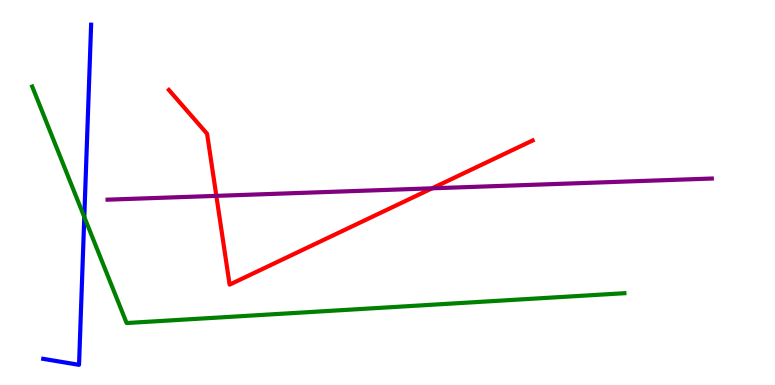[{'lines': ['blue', 'red'], 'intersections': []}, {'lines': ['green', 'red'], 'intersections': []}, {'lines': ['purple', 'red'], 'intersections': [{'x': 2.79, 'y': 4.91}, {'x': 5.58, 'y': 5.11}]}, {'lines': ['blue', 'green'], 'intersections': [{'x': 1.09, 'y': 4.36}]}, {'lines': ['blue', 'purple'], 'intersections': []}, {'lines': ['green', 'purple'], 'intersections': []}]